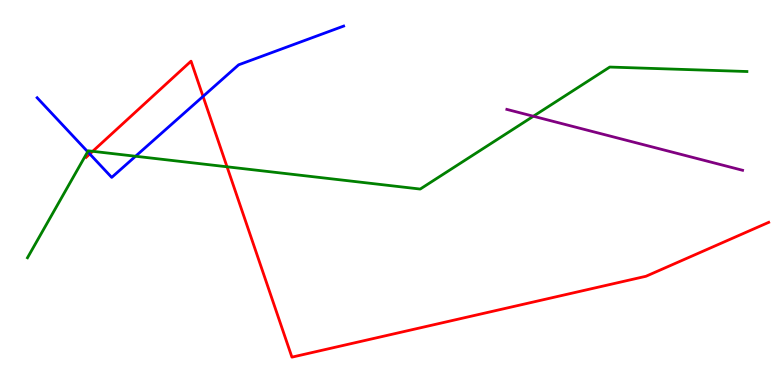[{'lines': ['blue', 'red'], 'intersections': [{'x': 1.16, 'y': 6.0}, {'x': 2.62, 'y': 7.5}]}, {'lines': ['green', 'red'], 'intersections': [{'x': 1.2, 'y': 6.07}, {'x': 2.93, 'y': 5.67}]}, {'lines': ['purple', 'red'], 'intersections': []}, {'lines': ['blue', 'green'], 'intersections': [{'x': 1.13, 'y': 6.06}, {'x': 1.75, 'y': 5.94}]}, {'lines': ['blue', 'purple'], 'intersections': []}, {'lines': ['green', 'purple'], 'intersections': [{'x': 6.88, 'y': 6.98}]}]